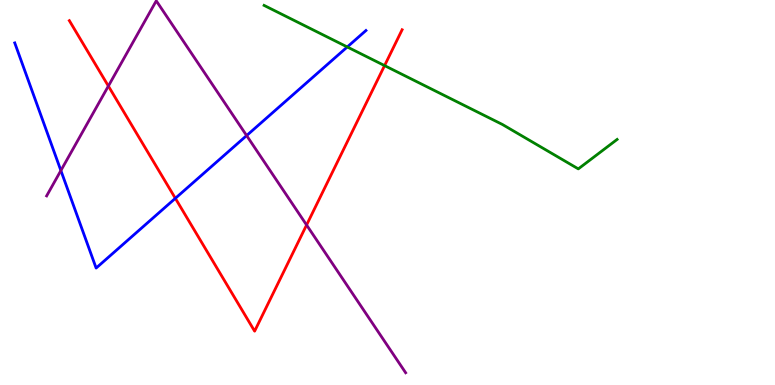[{'lines': ['blue', 'red'], 'intersections': [{'x': 2.26, 'y': 4.85}]}, {'lines': ['green', 'red'], 'intersections': [{'x': 4.96, 'y': 8.3}]}, {'lines': ['purple', 'red'], 'intersections': [{'x': 1.4, 'y': 7.77}, {'x': 3.96, 'y': 4.16}]}, {'lines': ['blue', 'green'], 'intersections': [{'x': 4.48, 'y': 8.78}]}, {'lines': ['blue', 'purple'], 'intersections': [{'x': 0.786, 'y': 5.57}, {'x': 3.18, 'y': 6.48}]}, {'lines': ['green', 'purple'], 'intersections': []}]